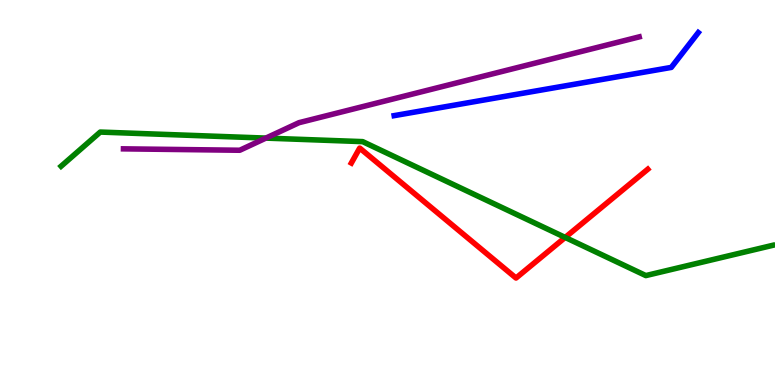[{'lines': ['blue', 'red'], 'intersections': []}, {'lines': ['green', 'red'], 'intersections': [{'x': 7.29, 'y': 3.83}]}, {'lines': ['purple', 'red'], 'intersections': []}, {'lines': ['blue', 'green'], 'intersections': []}, {'lines': ['blue', 'purple'], 'intersections': []}, {'lines': ['green', 'purple'], 'intersections': [{'x': 3.43, 'y': 6.41}]}]